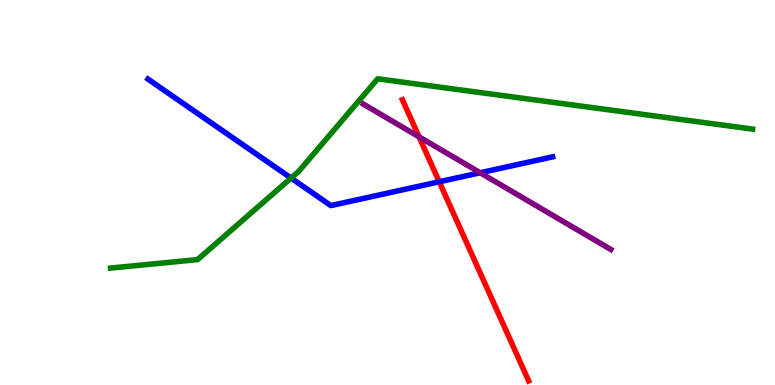[{'lines': ['blue', 'red'], 'intersections': [{'x': 5.67, 'y': 5.28}]}, {'lines': ['green', 'red'], 'intersections': []}, {'lines': ['purple', 'red'], 'intersections': [{'x': 5.41, 'y': 6.45}]}, {'lines': ['blue', 'green'], 'intersections': [{'x': 3.76, 'y': 5.38}]}, {'lines': ['blue', 'purple'], 'intersections': [{'x': 6.2, 'y': 5.51}]}, {'lines': ['green', 'purple'], 'intersections': []}]